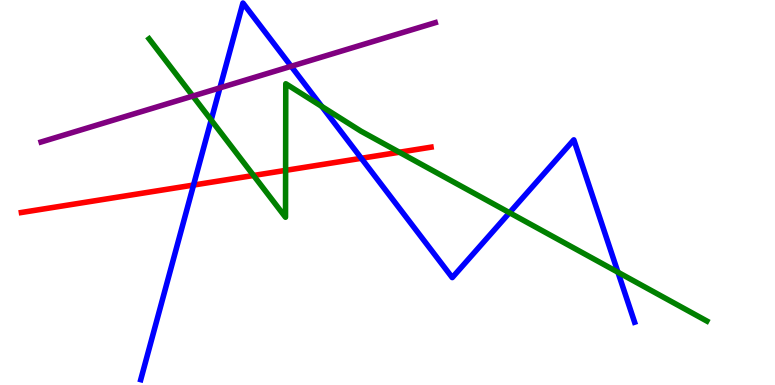[{'lines': ['blue', 'red'], 'intersections': [{'x': 2.5, 'y': 5.19}, {'x': 4.66, 'y': 5.89}]}, {'lines': ['green', 'red'], 'intersections': [{'x': 3.27, 'y': 5.44}, {'x': 3.69, 'y': 5.57}, {'x': 5.15, 'y': 6.05}]}, {'lines': ['purple', 'red'], 'intersections': []}, {'lines': ['blue', 'green'], 'intersections': [{'x': 2.72, 'y': 6.88}, {'x': 4.15, 'y': 7.23}, {'x': 6.57, 'y': 4.48}, {'x': 7.97, 'y': 2.93}]}, {'lines': ['blue', 'purple'], 'intersections': [{'x': 2.84, 'y': 7.72}, {'x': 3.76, 'y': 8.28}]}, {'lines': ['green', 'purple'], 'intersections': [{'x': 2.49, 'y': 7.51}]}]